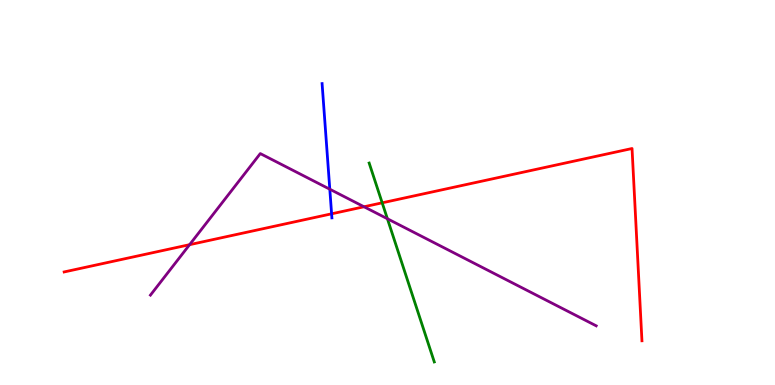[{'lines': ['blue', 'red'], 'intersections': [{'x': 4.28, 'y': 4.45}]}, {'lines': ['green', 'red'], 'intersections': [{'x': 4.93, 'y': 4.73}]}, {'lines': ['purple', 'red'], 'intersections': [{'x': 2.45, 'y': 3.64}, {'x': 4.7, 'y': 4.63}]}, {'lines': ['blue', 'green'], 'intersections': []}, {'lines': ['blue', 'purple'], 'intersections': [{'x': 4.26, 'y': 5.09}]}, {'lines': ['green', 'purple'], 'intersections': [{'x': 5.0, 'y': 4.32}]}]